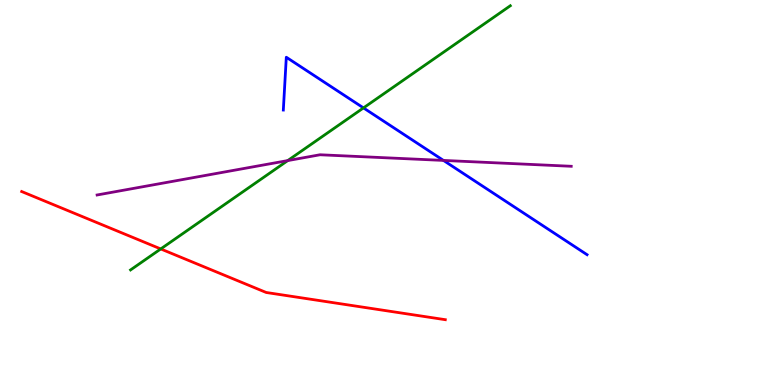[{'lines': ['blue', 'red'], 'intersections': []}, {'lines': ['green', 'red'], 'intersections': [{'x': 2.07, 'y': 3.53}]}, {'lines': ['purple', 'red'], 'intersections': []}, {'lines': ['blue', 'green'], 'intersections': [{'x': 4.69, 'y': 7.2}]}, {'lines': ['blue', 'purple'], 'intersections': [{'x': 5.72, 'y': 5.83}]}, {'lines': ['green', 'purple'], 'intersections': [{'x': 3.71, 'y': 5.83}]}]